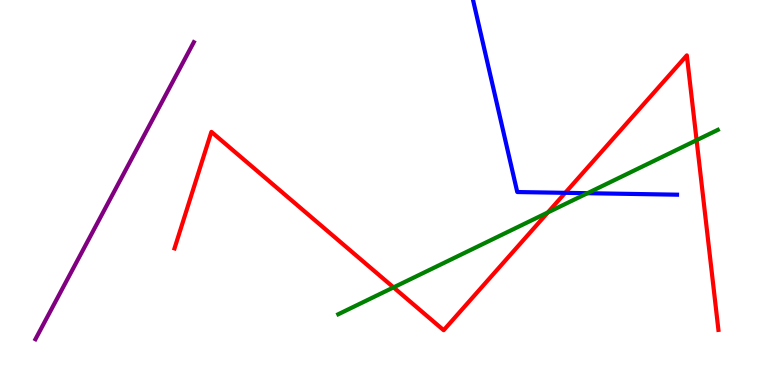[{'lines': ['blue', 'red'], 'intersections': [{'x': 7.29, 'y': 4.99}]}, {'lines': ['green', 'red'], 'intersections': [{'x': 5.08, 'y': 2.54}, {'x': 7.07, 'y': 4.48}, {'x': 8.99, 'y': 6.36}]}, {'lines': ['purple', 'red'], 'intersections': []}, {'lines': ['blue', 'green'], 'intersections': [{'x': 7.58, 'y': 4.98}]}, {'lines': ['blue', 'purple'], 'intersections': []}, {'lines': ['green', 'purple'], 'intersections': []}]